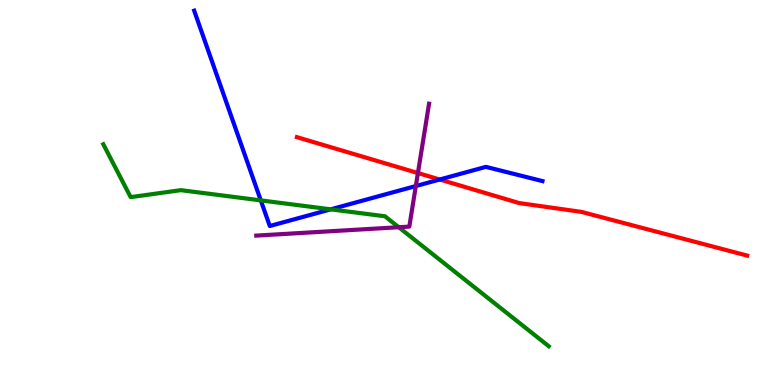[{'lines': ['blue', 'red'], 'intersections': [{'x': 5.67, 'y': 5.34}]}, {'lines': ['green', 'red'], 'intersections': []}, {'lines': ['purple', 'red'], 'intersections': [{'x': 5.39, 'y': 5.51}]}, {'lines': ['blue', 'green'], 'intersections': [{'x': 3.37, 'y': 4.8}, {'x': 4.27, 'y': 4.56}]}, {'lines': ['blue', 'purple'], 'intersections': [{'x': 5.37, 'y': 5.17}]}, {'lines': ['green', 'purple'], 'intersections': [{'x': 5.14, 'y': 4.1}]}]